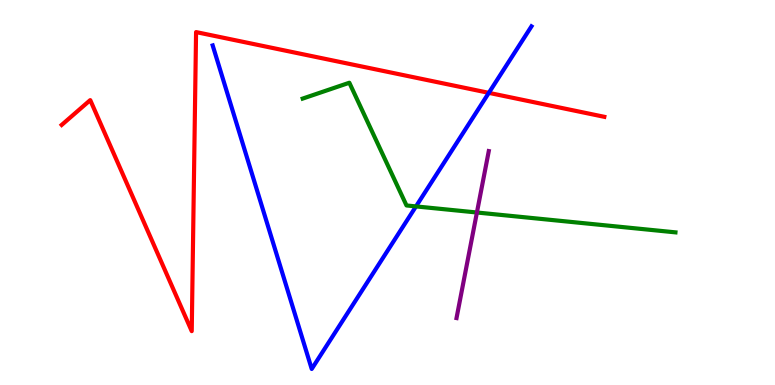[{'lines': ['blue', 'red'], 'intersections': [{'x': 6.31, 'y': 7.59}]}, {'lines': ['green', 'red'], 'intersections': []}, {'lines': ['purple', 'red'], 'intersections': []}, {'lines': ['blue', 'green'], 'intersections': [{'x': 5.37, 'y': 4.64}]}, {'lines': ['blue', 'purple'], 'intersections': []}, {'lines': ['green', 'purple'], 'intersections': [{'x': 6.15, 'y': 4.48}]}]